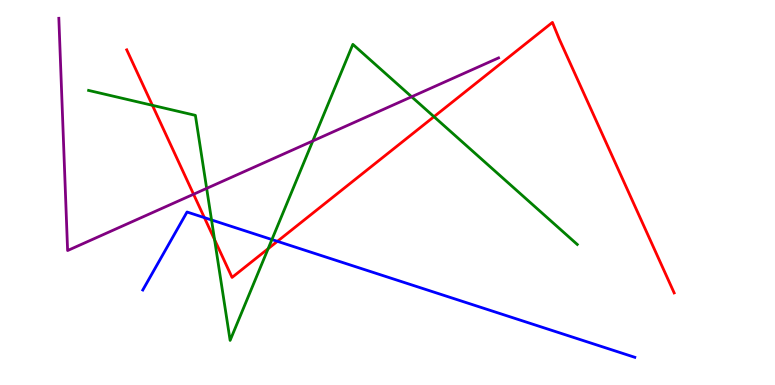[{'lines': ['blue', 'red'], 'intersections': [{'x': 2.64, 'y': 4.35}, {'x': 3.58, 'y': 3.73}]}, {'lines': ['green', 'red'], 'intersections': [{'x': 1.97, 'y': 7.26}, {'x': 2.77, 'y': 3.78}, {'x': 3.46, 'y': 3.54}, {'x': 5.6, 'y': 6.97}]}, {'lines': ['purple', 'red'], 'intersections': [{'x': 2.5, 'y': 4.95}]}, {'lines': ['blue', 'green'], 'intersections': [{'x': 2.73, 'y': 4.29}, {'x': 3.51, 'y': 3.78}]}, {'lines': ['blue', 'purple'], 'intersections': []}, {'lines': ['green', 'purple'], 'intersections': [{'x': 2.67, 'y': 5.11}, {'x': 4.04, 'y': 6.34}, {'x': 5.31, 'y': 7.49}]}]